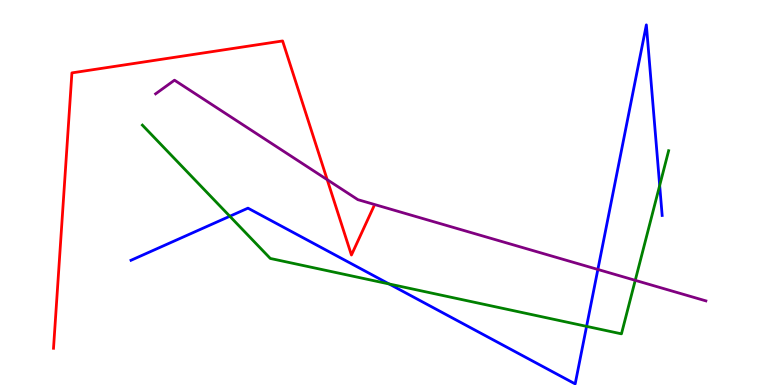[{'lines': ['blue', 'red'], 'intersections': []}, {'lines': ['green', 'red'], 'intersections': []}, {'lines': ['purple', 'red'], 'intersections': [{'x': 4.22, 'y': 5.33}]}, {'lines': ['blue', 'green'], 'intersections': [{'x': 2.97, 'y': 4.38}, {'x': 5.02, 'y': 2.62}, {'x': 7.57, 'y': 1.52}, {'x': 8.51, 'y': 5.18}]}, {'lines': ['blue', 'purple'], 'intersections': [{'x': 7.71, 'y': 3.0}]}, {'lines': ['green', 'purple'], 'intersections': [{'x': 8.2, 'y': 2.72}]}]